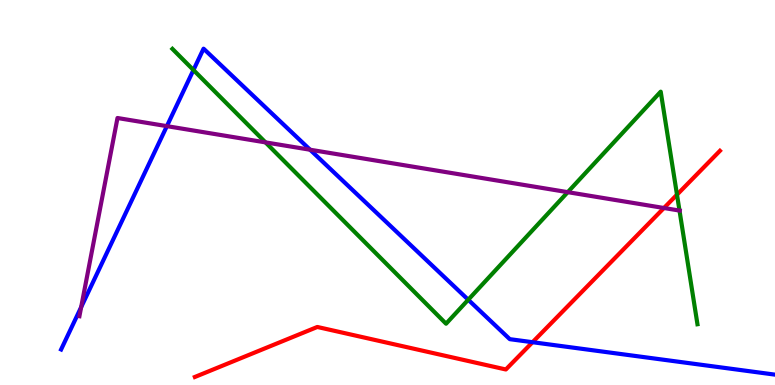[{'lines': ['blue', 'red'], 'intersections': [{'x': 6.87, 'y': 1.11}]}, {'lines': ['green', 'red'], 'intersections': [{'x': 8.74, 'y': 4.94}]}, {'lines': ['purple', 'red'], 'intersections': [{'x': 8.57, 'y': 4.6}]}, {'lines': ['blue', 'green'], 'intersections': [{'x': 2.5, 'y': 8.18}, {'x': 6.04, 'y': 2.21}]}, {'lines': ['blue', 'purple'], 'intersections': [{'x': 1.05, 'y': 2.02}, {'x': 2.15, 'y': 6.72}, {'x': 4.0, 'y': 6.11}]}, {'lines': ['green', 'purple'], 'intersections': [{'x': 3.43, 'y': 6.3}, {'x': 7.33, 'y': 5.01}, {'x': 8.77, 'y': 4.53}]}]